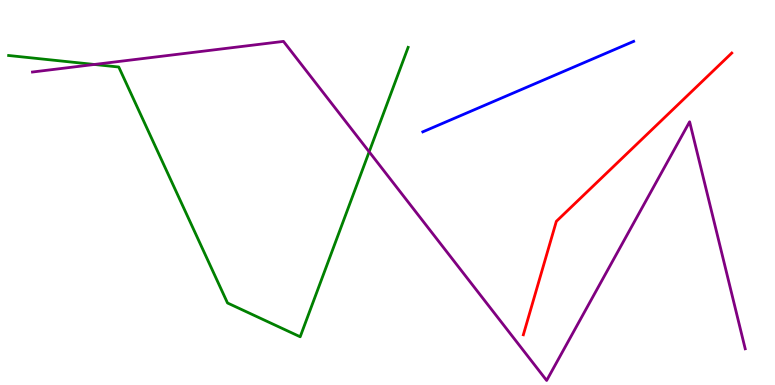[{'lines': ['blue', 'red'], 'intersections': []}, {'lines': ['green', 'red'], 'intersections': []}, {'lines': ['purple', 'red'], 'intersections': []}, {'lines': ['blue', 'green'], 'intersections': []}, {'lines': ['blue', 'purple'], 'intersections': []}, {'lines': ['green', 'purple'], 'intersections': [{'x': 1.22, 'y': 8.33}, {'x': 4.76, 'y': 6.06}]}]